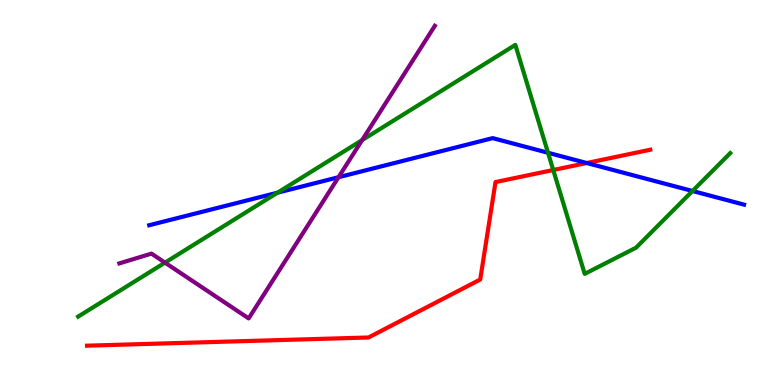[{'lines': ['blue', 'red'], 'intersections': [{'x': 7.57, 'y': 5.77}]}, {'lines': ['green', 'red'], 'intersections': [{'x': 7.14, 'y': 5.58}]}, {'lines': ['purple', 'red'], 'intersections': []}, {'lines': ['blue', 'green'], 'intersections': [{'x': 3.58, 'y': 5.0}, {'x': 7.07, 'y': 6.03}, {'x': 8.94, 'y': 5.04}]}, {'lines': ['blue', 'purple'], 'intersections': [{'x': 4.37, 'y': 5.4}]}, {'lines': ['green', 'purple'], 'intersections': [{'x': 2.13, 'y': 3.18}, {'x': 4.67, 'y': 6.36}]}]